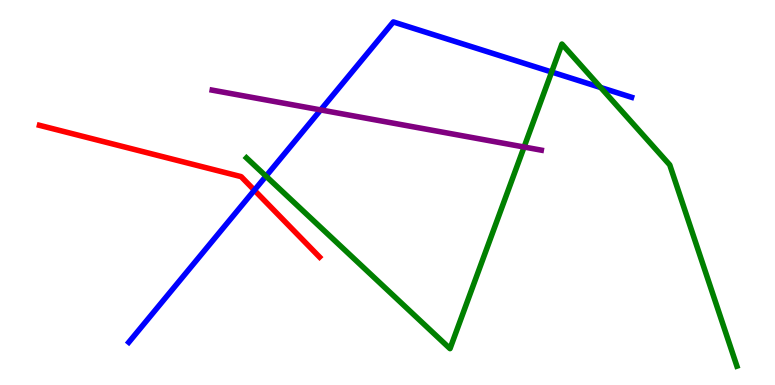[{'lines': ['blue', 'red'], 'intersections': [{'x': 3.28, 'y': 5.06}]}, {'lines': ['green', 'red'], 'intersections': []}, {'lines': ['purple', 'red'], 'intersections': []}, {'lines': ['blue', 'green'], 'intersections': [{'x': 3.43, 'y': 5.42}, {'x': 7.12, 'y': 8.13}, {'x': 7.75, 'y': 7.73}]}, {'lines': ['blue', 'purple'], 'intersections': [{'x': 4.14, 'y': 7.14}]}, {'lines': ['green', 'purple'], 'intersections': [{'x': 6.76, 'y': 6.18}]}]